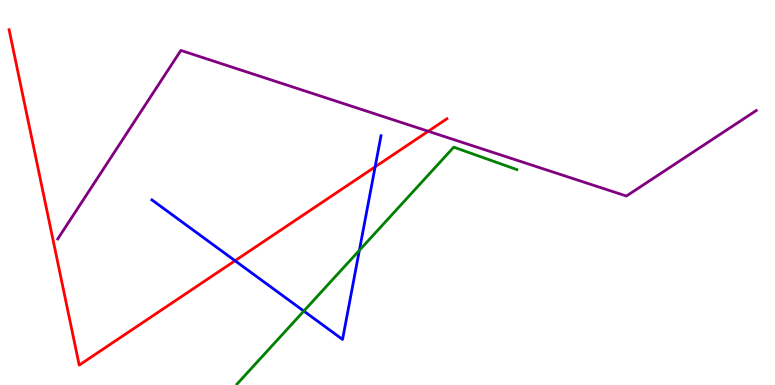[{'lines': ['blue', 'red'], 'intersections': [{'x': 3.03, 'y': 3.23}, {'x': 4.84, 'y': 5.67}]}, {'lines': ['green', 'red'], 'intersections': []}, {'lines': ['purple', 'red'], 'intersections': [{'x': 5.53, 'y': 6.59}]}, {'lines': ['blue', 'green'], 'intersections': [{'x': 3.92, 'y': 1.92}, {'x': 4.64, 'y': 3.5}]}, {'lines': ['blue', 'purple'], 'intersections': []}, {'lines': ['green', 'purple'], 'intersections': []}]